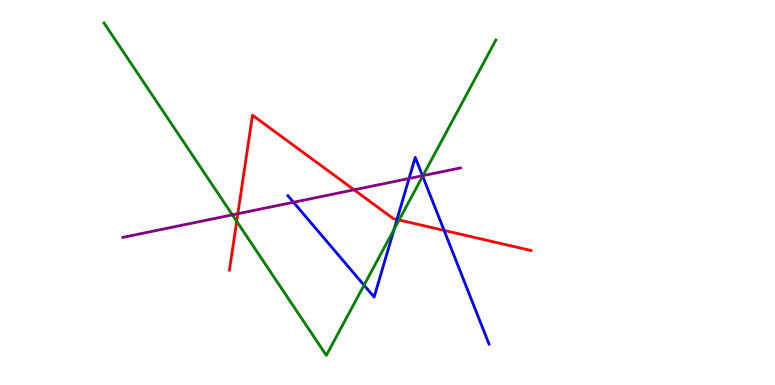[{'lines': ['blue', 'red'], 'intersections': [{'x': 5.12, 'y': 4.3}, {'x': 5.73, 'y': 4.02}]}, {'lines': ['green', 'red'], 'intersections': [{'x': 3.05, 'y': 4.25}, {'x': 5.15, 'y': 4.29}]}, {'lines': ['purple', 'red'], 'intersections': [{'x': 3.07, 'y': 4.45}, {'x': 4.57, 'y': 5.07}]}, {'lines': ['blue', 'green'], 'intersections': [{'x': 4.7, 'y': 2.59}, {'x': 5.08, 'y': 4.04}, {'x': 5.45, 'y': 5.42}]}, {'lines': ['blue', 'purple'], 'intersections': [{'x': 3.79, 'y': 4.75}, {'x': 5.28, 'y': 5.36}, {'x': 5.45, 'y': 5.44}]}, {'lines': ['green', 'purple'], 'intersections': [{'x': 3.0, 'y': 4.42}, {'x': 5.46, 'y': 5.44}]}]